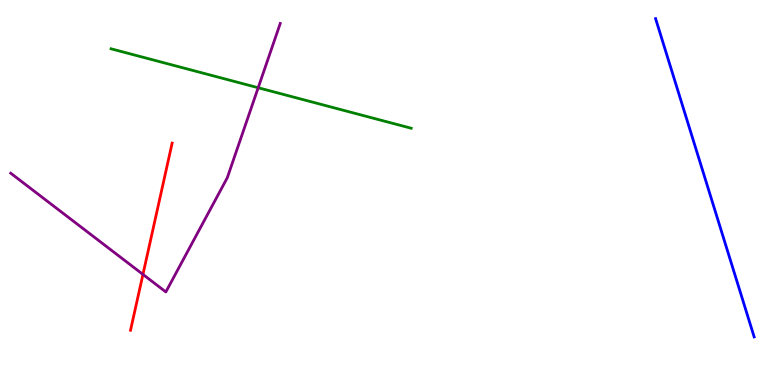[{'lines': ['blue', 'red'], 'intersections': []}, {'lines': ['green', 'red'], 'intersections': []}, {'lines': ['purple', 'red'], 'intersections': [{'x': 1.84, 'y': 2.87}]}, {'lines': ['blue', 'green'], 'intersections': []}, {'lines': ['blue', 'purple'], 'intersections': []}, {'lines': ['green', 'purple'], 'intersections': [{'x': 3.33, 'y': 7.72}]}]